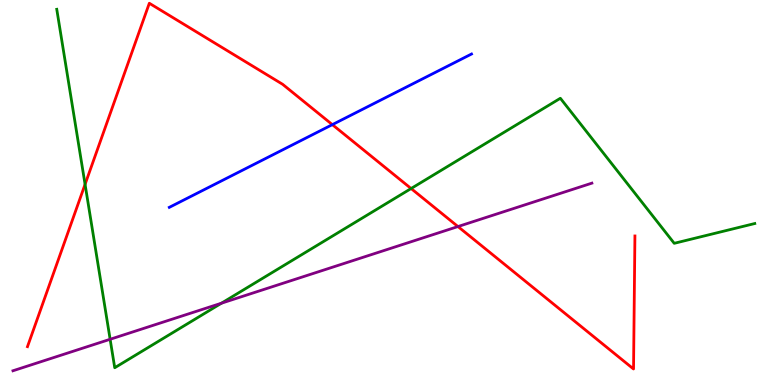[{'lines': ['blue', 'red'], 'intersections': [{'x': 4.29, 'y': 6.76}]}, {'lines': ['green', 'red'], 'intersections': [{'x': 1.1, 'y': 5.21}, {'x': 5.3, 'y': 5.1}]}, {'lines': ['purple', 'red'], 'intersections': [{'x': 5.91, 'y': 4.12}]}, {'lines': ['blue', 'green'], 'intersections': []}, {'lines': ['blue', 'purple'], 'intersections': []}, {'lines': ['green', 'purple'], 'intersections': [{'x': 1.42, 'y': 1.19}, {'x': 2.86, 'y': 2.12}]}]